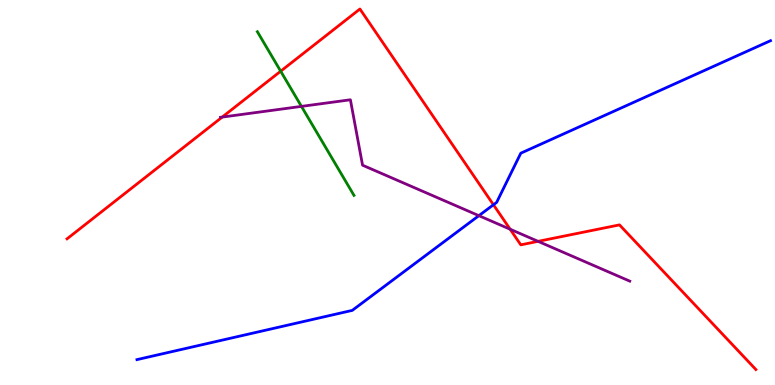[{'lines': ['blue', 'red'], 'intersections': [{'x': 6.37, 'y': 4.68}]}, {'lines': ['green', 'red'], 'intersections': [{'x': 3.62, 'y': 8.15}]}, {'lines': ['purple', 'red'], 'intersections': [{'x': 2.87, 'y': 6.96}, {'x': 6.58, 'y': 4.05}, {'x': 6.94, 'y': 3.73}]}, {'lines': ['blue', 'green'], 'intersections': []}, {'lines': ['blue', 'purple'], 'intersections': [{'x': 6.18, 'y': 4.4}]}, {'lines': ['green', 'purple'], 'intersections': [{'x': 3.89, 'y': 7.24}]}]